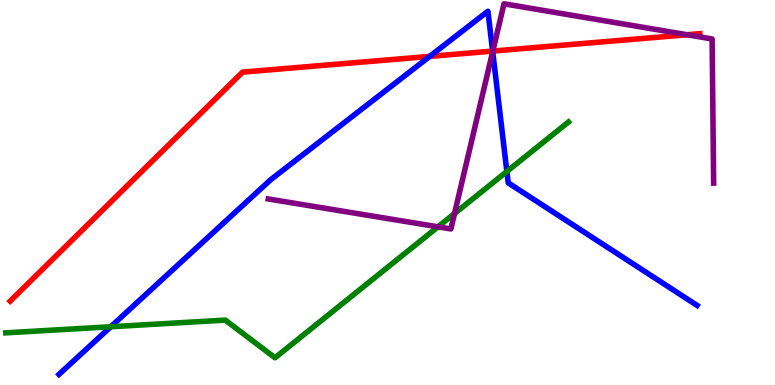[{'lines': ['blue', 'red'], 'intersections': [{'x': 5.54, 'y': 8.54}, {'x': 6.36, 'y': 8.67}]}, {'lines': ['green', 'red'], 'intersections': []}, {'lines': ['purple', 'red'], 'intersections': [{'x': 6.36, 'y': 8.67}, {'x': 8.87, 'y': 9.1}]}, {'lines': ['blue', 'green'], 'intersections': [{'x': 1.43, 'y': 1.51}, {'x': 6.54, 'y': 5.55}]}, {'lines': ['blue', 'purple'], 'intersections': [{'x': 6.36, 'y': 8.66}]}, {'lines': ['green', 'purple'], 'intersections': [{'x': 5.65, 'y': 4.11}, {'x': 5.86, 'y': 4.45}]}]